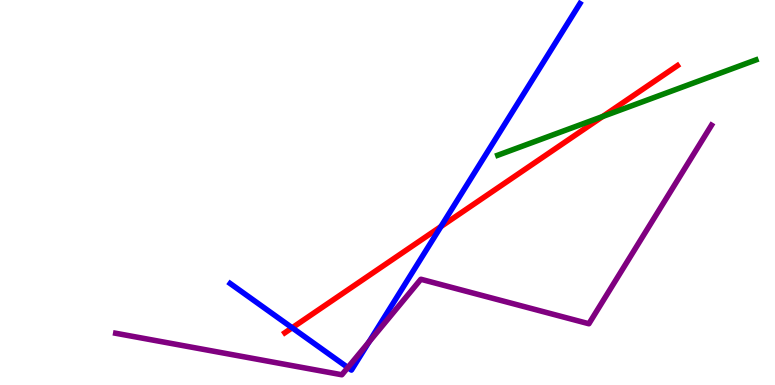[{'lines': ['blue', 'red'], 'intersections': [{'x': 3.77, 'y': 1.49}, {'x': 5.69, 'y': 4.12}]}, {'lines': ['green', 'red'], 'intersections': [{'x': 7.78, 'y': 6.97}]}, {'lines': ['purple', 'red'], 'intersections': []}, {'lines': ['blue', 'green'], 'intersections': []}, {'lines': ['blue', 'purple'], 'intersections': [{'x': 4.49, 'y': 0.454}, {'x': 4.76, 'y': 1.12}]}, {'lines': ['green', 'purple'], 'intersections': []}]